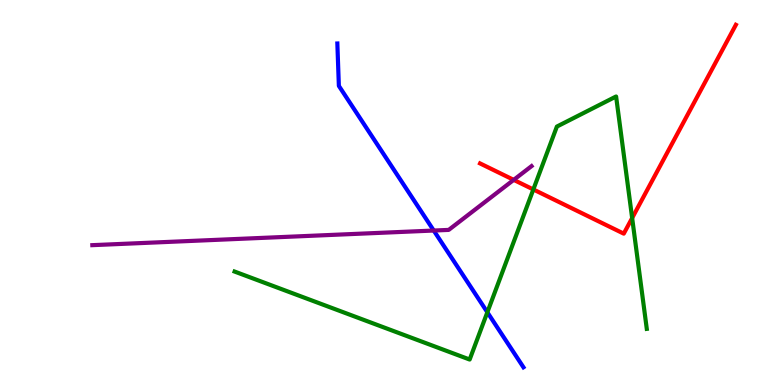[{'lines': ['blue', 'red'], 'intersections': []}, {'lines': ['green', 'red'], 'intersections': [{'x': 6.88, 'y': 5.08}, {'x': 8.16, 'y': 4.34}]}, {'lines': ['purple', 'red'], 'intersections': [{'x': 6.63, 'y': 5.33}]}, {'lines': ['blue', 'green'], 'intersections': [{'x': 6.29, 'y': 1.89}]}, {'lines': ['blue', 'purple'], 'intersections': [{'x': 5.6, 'y': 4.01}]}, {'lines': ['green', 'purple'], 'intersections': []}]